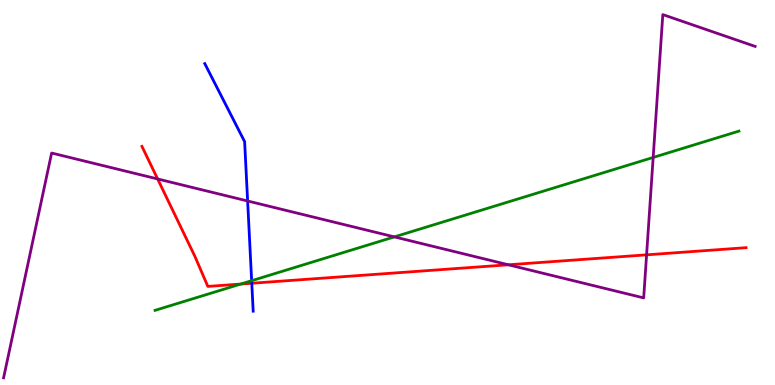[{'lines': ['blue', 'red'], 'intersections': [{'x': 3.25, 'y': 2.64}]}, {'lines': ['green', 'red'], 'intersections': [{'x': 3.11, 'y': 2.62}]}, {'lines': ['purple', 'red'], 'intersections': [{'x': 2.03, 'y': 5.35}, {'x': 6.56, 'y': 3.12}, {'x': 8.34, 'y': 3.38}]}, {'lines': ['blue', 'green'], 'intersections': [{'x': 3.25, 'y': 2.71}]}, {'lines': ['blue', 'purple'], 'intersections': [{'x': 3.2, 'y': 4.78}]}, {'lines': ['green', 'purple'], 'intersections': [{'x': 5.09, 'y': 3.85}, {'x': 8.43, 'y': 5.91}]}]